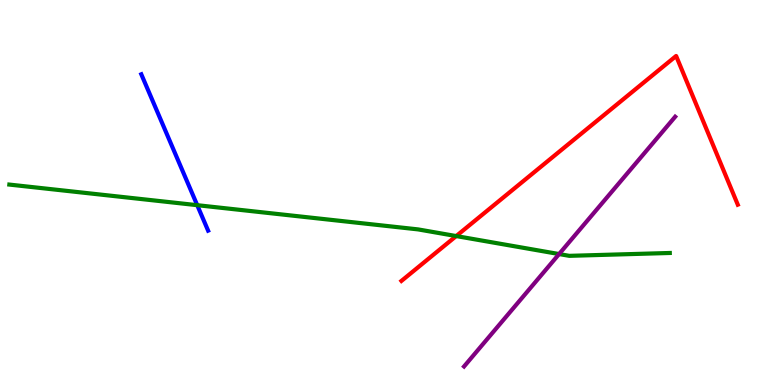[{'lines': ['blue', 'red'], 'intersections': []}, {'lines': ['green', 'red'], 'intersections': [{'x': 5.89, 'y': 3.87}]}, {'lines': ['purple', 'red'], 'intersections': []}, {'lines': ['blue', 'green'], 'intersections': [{'x': 2.54, 'y': 4.67}]}, {'lines': ['blue', 'purple'], 'intersections': []}, {'lines': ['green', 'purple'], 'intersections': [{'x': 7.21, 'y': 3.4}]}]